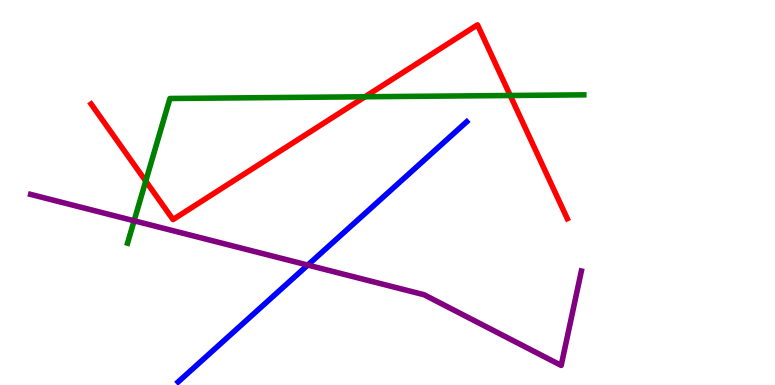[{'lines': ['blue', 'red'], 'intersections': []}, {'lines': ['green', 'red'], 'intersections': [{'x': 1.88, 'y': 5.3}, {'x': 4.71, 'y': 7.49}, {'x': 6.58, 'y': 7.52}]}, {'lines': ['purple', 'red'], 'intersections': []}, {'lines': ['blue', 'green'], 'intersections': []}, {'lines': ['blue', 'purple'], 'intersections': [{'x': 3.97, 'y': 3.11}]}, {'lines': ['green', 'purple'], 'intersections': [{'x': 1.73, 'y': 4.27}]}]